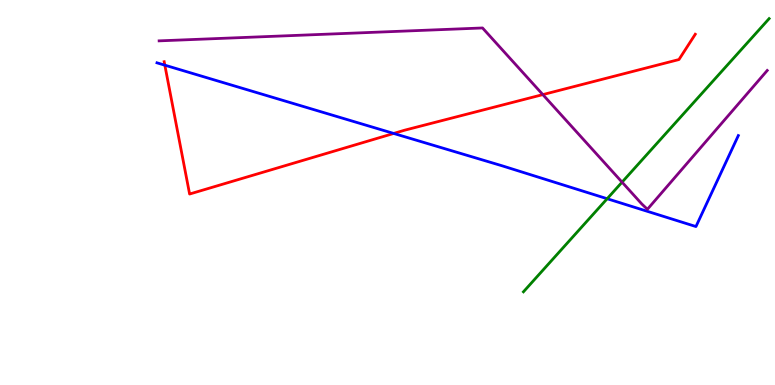[{'lines': ['blue', 'red'], 'intersections': [{'x': 2.13, 'y': 8.31}, {'x': 5.08, 'y': 6.53}]}, {'lines': ['green', 'red'], 'intersections': []}, {'lines': ['purple', 'red'], 'intersections': [{'x': 7.0, 'y': 7.54}]}, {'lines': ['blue', 'green'], 'intersections': [{'x': 7.83, 'y': 4.84}]}, {'lines': ['blue', 'purple'], 'intersections': []}, {'lines': ['green', 'purple'], 'intersections': [{'x': 8.03, 'y': 5.27}]}]